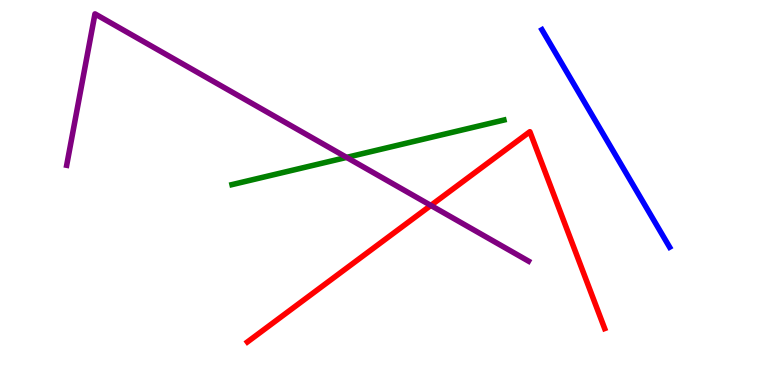[{'lines': ['blue', 'red'], 'intersections': []}, {'lines': ['green', 'red'], 'intersections': []}, {'lines': ['purple', 'red'], 'intersections': [{'x': 5.56, 'y': 4.66}]}, {'lines': ['blue', 'green'], 'intersections': []}, {'lines': ['blue', 'purple'], 'intersections': []}, {'lines': ['green', 'purple'], 'intersections': [{'x': 4.47, 'y': 5.91}]}]